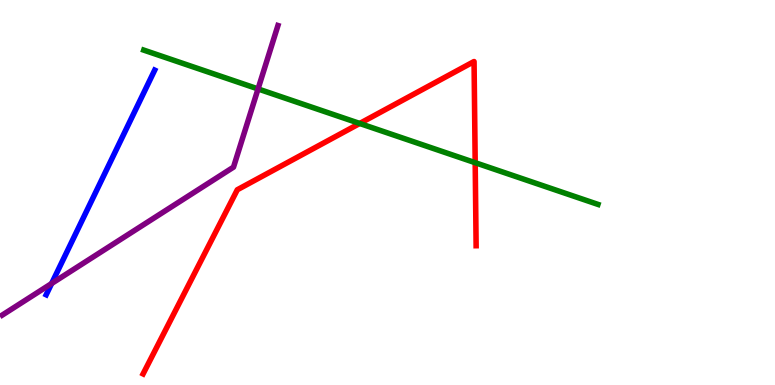[{'lines': ['blue', 'red'], 'intersections': []}, {'lines': ['green', 'red'], 'intersections': [{'x': 4.64, 'y': 6.79}, {'x': 6.13, 'y': 5.77}]}, {'lines': ['purple', 'red'], 'intersections': []}, {'lines': ['blue', 'green'], 'intersections': []}, {'lines': ['blue', 'purple'], 'intersections': [{'x': 0.666, 'y': 2.64}]}, {'lines': ['green', 'purple'], 'intersections': [{'x': 3.33, 'y': 7.69}]}]